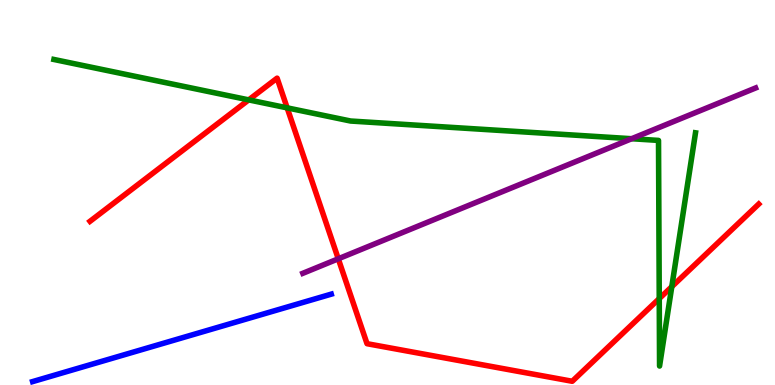[{'lines': ['blue', 'red'], 'intersections': []}, {'lines': ['green', 'red'], 'intersections': [{'x': 3.21, 'y': 7.41}, {'x': 3.71, 'y': 7.2}, {'x': 8.51, 'y': 2.24}, {'x': 8.67, 'y': 2.55}]}, {'lines': ['purple', 'red'], 'intersections': [{'x': 4.36, 'y': 3.28}]}, {'lines': ['blue', 'green'], 'intersections': []}, {'lines': ['blue', 'purple'], 'intersections': []}, {'lines': ['green', 'purple'], 'intersections': [{'x': 8.15, 'y': 6.4}]}]